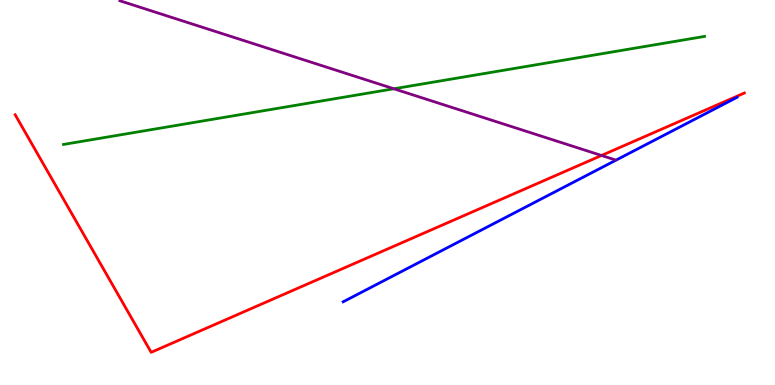[{'lines': ['blue', 'red'], 'intersections': []}, {'lines': ['green', 'red'], 'intersections': []}, {'lines': ['purple', 'red'], 'intersections': [{'x': 7.76, 'y': 5.96}]}, {'lines': ['blue', 'green'], 'intersections': []}, {'lines': ['blue', 'purple'], 'intersections': []}, {'lines': ['green', 'purple'], 'intersections': [{'x': 5.08, 'y': 7.69}]}]